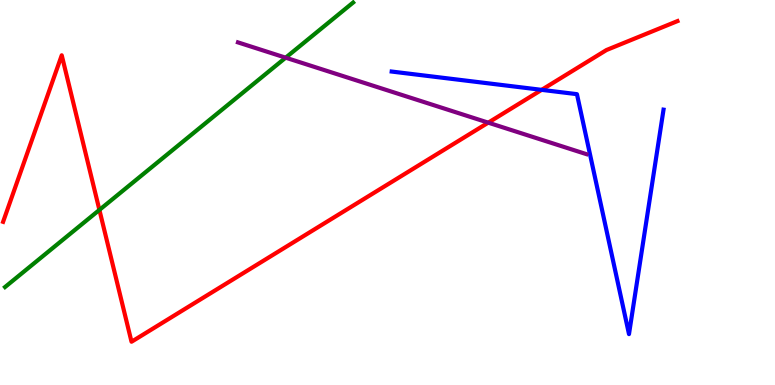[{'lines': ['blue', 'red'], 'intersections': [{'x': 6.99, 'y': 7.67}]}, {'lines': ['green', 'red'], 'intersections': [{'x': 1.28, 'y': 4.55}]}, {'lines': ['purple', 'red'], 'intersections': [{'x': 6.3, 'y': 6.81}]}, {'lines': ['blue', 'green'], 'intersections': []}, {'lines': ['blue', 'purple'], 'intersections': []}, {'lines': ['green', 'purple'], 'intersections': [{'x': 3.69, 'y': 8.5}]}]